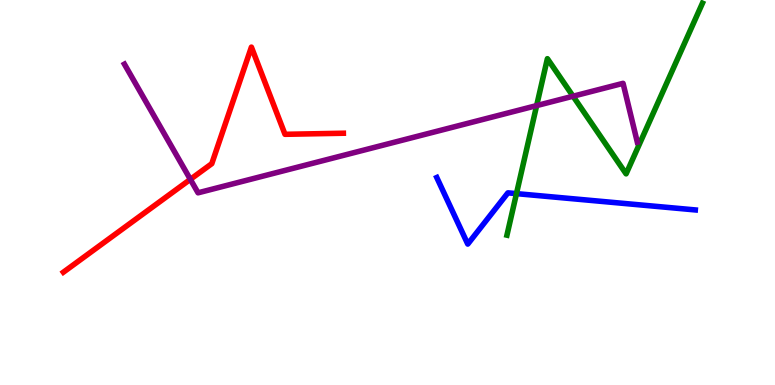[{'lines': ['blue', 'red'], 'intersections': []}, {'lines': ['green', 'red'], 'intersections': []}, {'lines': ['purple', 'red'], 'intersections': [{'x': 2.46, 'y': 5.34}]}, {'lines': ['blue', 'green'], 'intersections': [{'x': 6.66, 'y': 4.97}]}, {'lines': ['blue', 'purple'], 'intersections': []}, {'lines': ['green', 'purple'], 'intersections': [{'x': 6.92, 'y': 7.26}, {'x': 7.39, 'y': 7.5}]}]